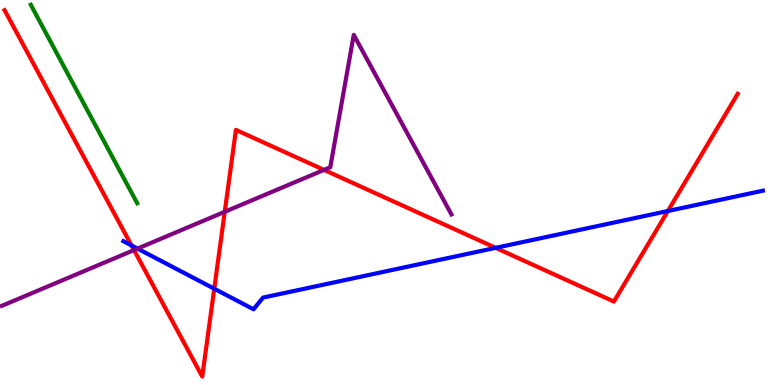[{'lines': ['blue', 'red'], 'intersections': [{'x': 1.7, 'y': 3.62}, {'x': 2.76, 'y': 2.5}, {'x': 6.4, 'y': 3.56}, {'x': 8.62, 'y': 4.52}]}, {'lines': ['green', 'red'], 'intersections': []}, {'lines': ['purple', 'red'], 'intersections': [{'x': 1.73, 'y': 3.5}, {'x': 2.9, 'y': 4.5}, {'x': 4.18, 'y': 5.59}]}, {'lines': ['blue', 'green'], 'intersections': []}, {'lines': ['blue', 'purple'], 'intersections': [{'x': 1.77, 'y': 3.54}]}, {'lines': ['green', 'purple'], 'intersections': []}]